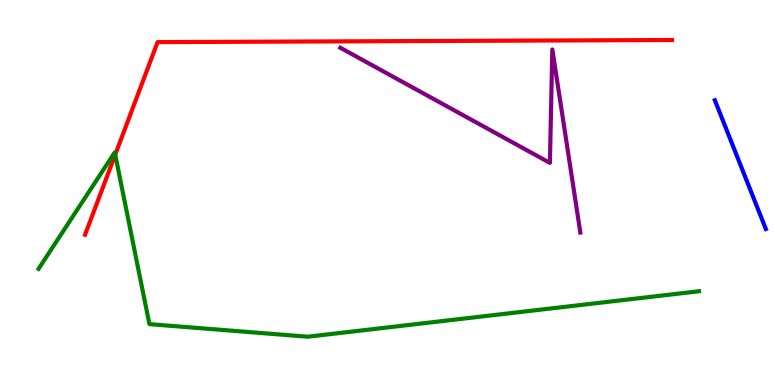[{'lines': ['blue', 'red'], 'intersections': []}, {'lines': ['green', 'red'], 'intersections': [{'x': 1.49, 'y': 5.98}]}, {'lines': ['purple', 'red'], 'intersections': []}, {'lines': ['blue', 'green'], 'intersections': []}, {'lines': ['blue', 'purple'], 'intersections': []}, {'lines': ['green', 'purple'], 'intersections': []}]